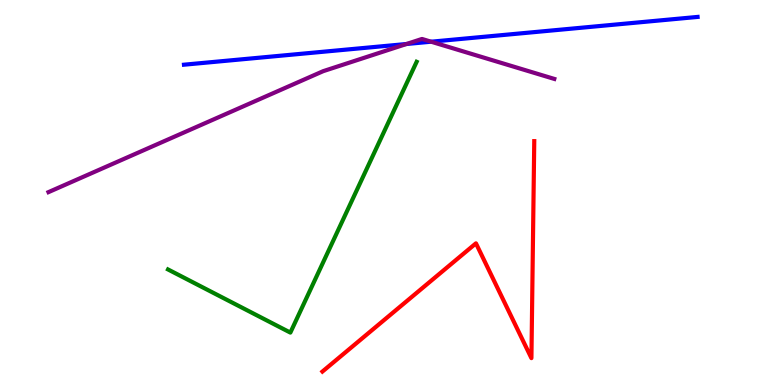[{'lines': ['blue', 'red'], 'intersections': []}, {'lines': ['green', 'red'], 'intersections': []}, {'lines': ['purple', 'red'], 'intersections': []}, {'lines': ['blue', 'green'], 'intersections': []}, {'lines': ['blue', 'purple'], 'intersections': [{'x': 5.24, 'y': 8.86}, {'x': 5.56, 'y': 8.92}]}, {'lines': ['green', 'purple'], 'intersections': []}]